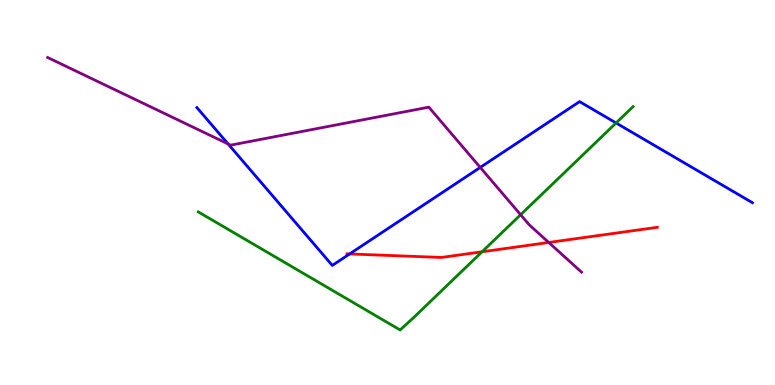[{'lines': ['blue', 'red'], 'intersections': [{'x': 4.51, 'y': 3.4}]}, {'lines': ['green', 'red'], 'intersections': [{'x': 6.22, 'y': 3.46}]}, {'lines': ['purple', 'red'], 'intersections': [{'x': 7.08, 'y': 3.7}]}, {'lines': ['blue', 'green'], 'intersections': [{'x': 7.95, 'y': 6.81}]}, {'lines': ['blue', 'purple'], 'intersections': [{'x': 2.94, 'y': 6.26}, {'x': 6.2, 'y': 5.65}]}, {'lines': ['green', 'purple'], 'intersections': [{'x': 6.72, 'y': 4.42}]}]